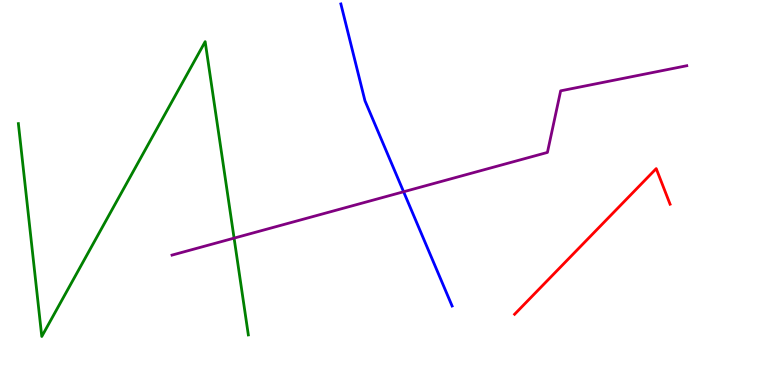[{'lines': ['blue', 'red'], 'intersections': []}, {'lines': ['green', 'red'], 'intersections': []}, {'lines': ['purple', 'red'], 'intersections': []}, {'lines': ['blue', 'green'], 'intersections': []}, {'lines': ['blue', 'purple'], 'intersections': [{'x': 5.21, 'y': 5.02}]}, {'lines': ['green', 'purple'], 'intersections': [{'x': 3.02, 'y': 3.81}]}]